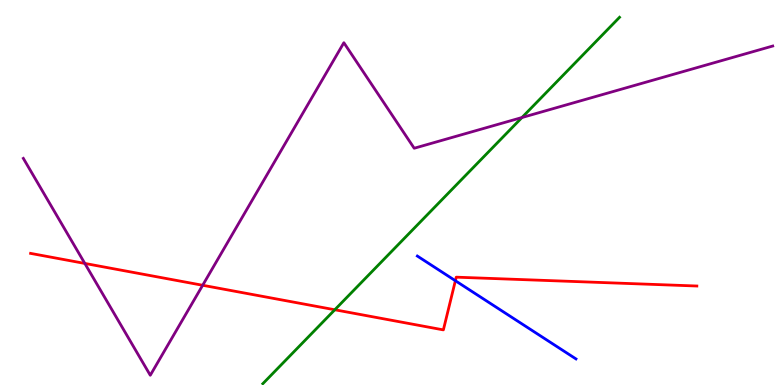[{'lines': ['blue', 'red'], 'intersections': [{'x': 5.88, 'y': 2.71}]}, {'lines': ['green', 'red'], 'intersections': [{'x': 4.32, 'y': 1.95}]}, {'lines': ['purple', 'red'], 'intersections': [{'x': 1.09, 'y': 3.16}, {'x': 2.62, 'y': 2.59}]}, {'lines': ['blue', 'green'], 'intersections': []}, {'lines': ['blue', 'purple'], 'intersections': []}, {'lines': ['green', 'purple'], 'intersections': [{'x': 6.73, 'y': 6.95}]}]